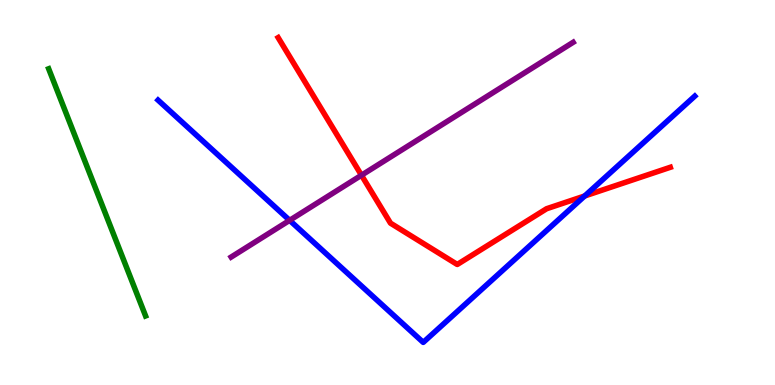[{'lines': ['blue', 'red'], 'intersections': [{'x': 7.54, 'y': 4.91}]}, {'lines': ['green', 'red'], 'intersections': []}, {'lines': ['purple', 'red'], 'intersections': [{'x': 4.66, 'y': 5.45}]}, {'lines': ['blue', 'green'], 'intersections': []}, {'lines': ['blue', 'purple'], 'intersections': [{'x': 3.74, 'y': 4.28}]}, {'lines': ['green', 'purple'], 'intersections': []}]